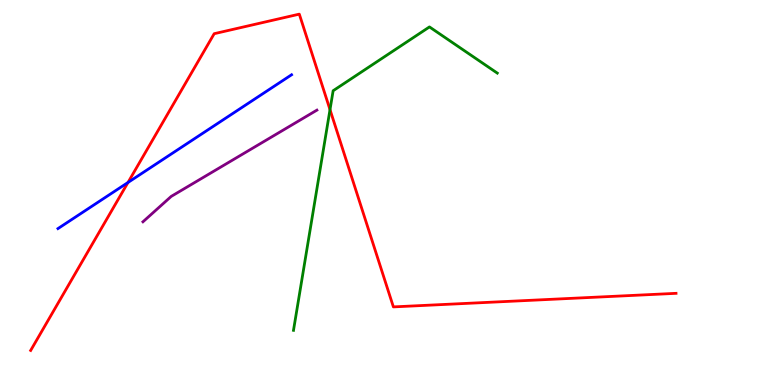[{'lines': ['blue', 'red'], 'intersections': [{'x': 1.65, 'y': 5.26}]}, {'lines': ['green', 'red'], 'intersections': [{'x': 4.26, 'y': 7.15}]}, {'lines': ['purple', 'red'], 'intersections': []}, {'lines': ['blue', 'green'], 'intersections': []}, {'lines': ['blue', 'purple'], 'intersections': []}, {'lines': ['green', 'purple'], 'intersections': []}]